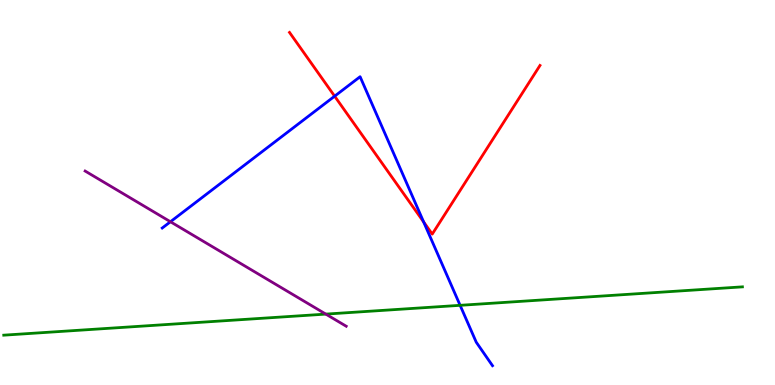[{'lines': ['blue', 'red'], 'intersections': [{'x': 4.32, 'y': 7.5}, {'x': 5.47, 'y': 4.24}]}, {'lines': ['green', 'red'], 'intersections': []}, {'lines': ['purple', 'red'], 'intersections': []}, {'lines': ['blue', 'green'], 'intersections': [{'x': 5.94, 'y': 2.07}]}, {'lines': ['blue', 'purple'], 'intersections': [{'x': 2.2, 'y': 4.24}]}, {'lines': ['green', 'purple'], 'intersections': [{'x': 4.2, 'y': 1.84}]}]